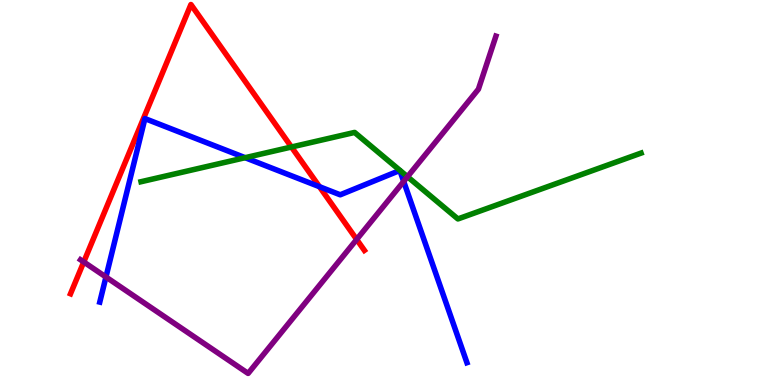[{'lines': ['blue', 'red'], 'intersections': [{'x': 4.12, 'y': 5.15}]}, {'lines': ['green', 'red'], 'intersections': [{'x': 3.76, 'y': 6.18}]}, {'lines': ['purple', 'red'], 'intersections': [{'x': 1.08, 'y': 3.2}, {'x': 4.6, 'y': 3.78}]}, {'lines': ['blue', 'green'], 'intersections': [{'x': 3.16, 'y': 5.9}]}, {'lines': ['blue', 'purple'], 'intersections': [{'x': 1.37, 'y': 2.8}, {'x': 5.21, 'y': 5.29}]}, {'lines': ['green', 'purple'], 'intersections': [{'x': 5.26, 'y': 5.41}]}]